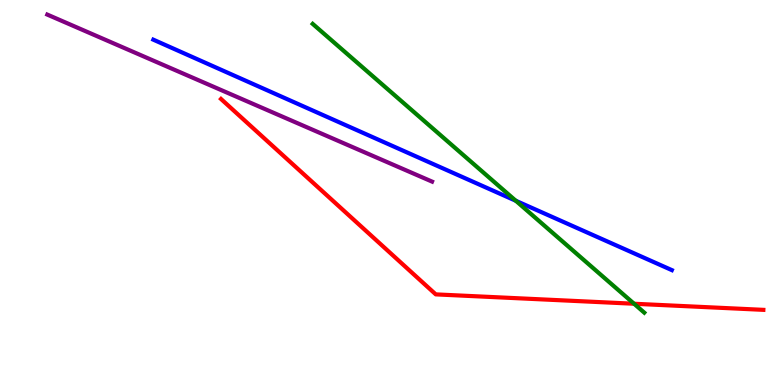[{'lines': ['blue', 'red'], 'intersections': []}, {'lines': ['green', 'red'], 'intersections': [{'x': 8.18, 'y': 2.11}]}, {'lines': ['purple', 'red'], 'intersections': []}, {'lines': ['blue', 'green'], 'intersections': [{'x': 6.66, 'y': 4.79}]}, {'lines': ['blue', 'purple'], 'intersections': []}, {'lines': ['green', 'purple'], 'intersections': []}]